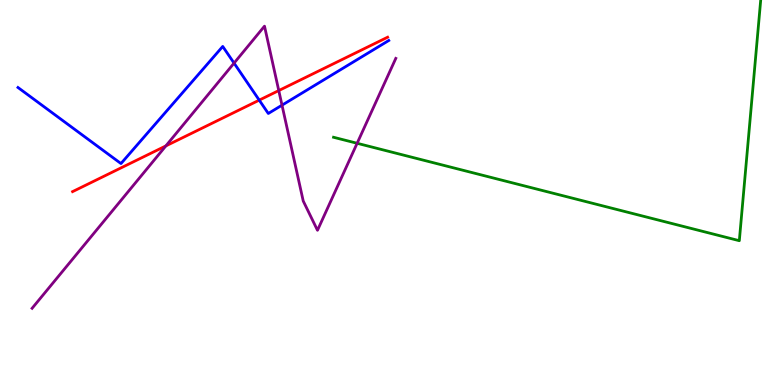[{'lines': ['blue', 'red'], 'intersections': [{'x': 3.34, 'y': 7.4}]}, {'lines': ['green', 'red'], 'intersections': []}, {'lines': ['purple', 'red'], 'intersections': [{'x': 2.14, 'y': 6.21}, {'x': 3.6, 'y': 7.65}]}, {'lines': ['blue', 'green'], 'intersections': []}, {'lines': ['blue', 'purple'], 'intersections': [{'x': 3.02, 'y': 8.36}, {'x': 3.64, 'y': 7.27}]}, {'lines': ['green', 'purple'], 'intersections': [{'x': 4.61, 'y': 6.28}]}]